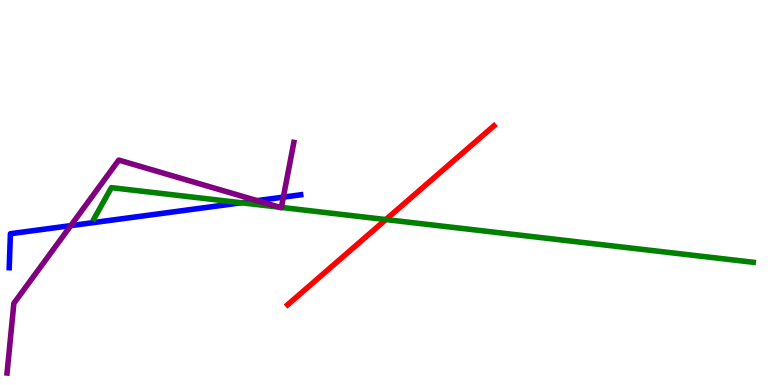[{'lines': ['blue', 'red'], 'intersections': []}, {'lines': ['green', 'red'], 'intersections': [{'x': 4.98, 'y': 4.3}]}, {'lines': ['purple', 'red'], 'intersections': []}, {'lines': ['blue', 'green'], 'intersections': [{'x': 3.11, 'y': 4.73}]}, {'lines': ['blue', 'purple'], 'intersections': [{'x': 0.913, 'y': 4.14}, {'x': 3.32, 'y': 4.79}, {'x': 3.66, 'y': 4.88}]}, {'lines': ['green', 'purple'], 'intersections': [{'x': 3.61, 'y': 4.62}, {'x': 3.63, 'y': 4.61}]}]